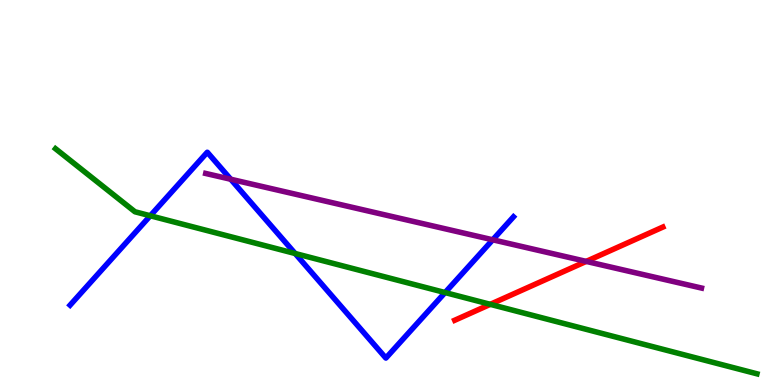[{'lines': ['blue', 'red'], 'intersections': []}, {'lines': ['green', 'red'], 'intersections': [{'x': 6.33, 'y': 2.1}]}, {'lines': ['purple', 'red'], 'intersections': [{'x': 7.56, 'y': 3.21}]}, {'lines': ['blue', 'green'], 'intersections': [{'x': 1.94, 'y': 4.4}, {'x': 3.81, 'y': 3.42}, {'x': 5.74, 'y': 2.4}]}, {'lines': ['blue', 'purple'], 'intersections': [{'x': 2.98, 'y': 5.34}, {'x': 6.36, 'y': 3.77}]}, {'lines': ['green', 'purple'], 'intersections': []}]